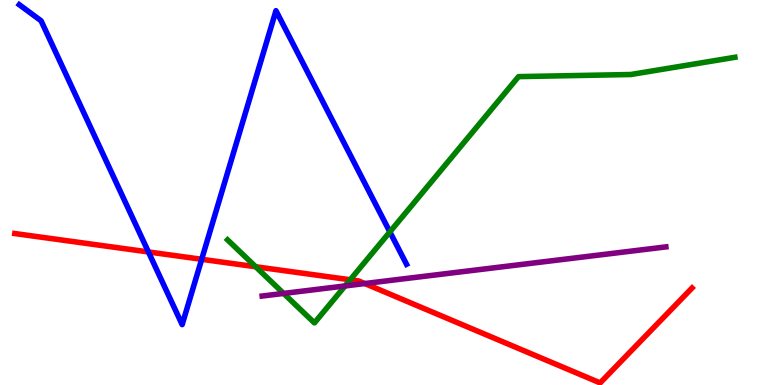[{'lines': ['blue', 'red'], 'intersections': [{'x': 1.92, 'y': 3.46}, {'x': 2.6, 'y': 3.26}]}, {'lines': ['green', 'red'], 'intersections': [{'x': 3.3, 'y': 3.07}, {'x': 4.52, 'y': 2.73}]}, {'lines': ['purple', 'red'], 'intersections': [{'x': 4.71, 'y': 2.64}]}, {'lines': ['blue', 'green'], 'intersections': [{'x': 5.03, 'y': 3.98}]}, {'lines': ['blue', 'purple'], 'intersections': []}, {'lines': ['green', 'purple'], 'intersections': [{'x': 3.66, 'y': 2.38}, {'x': 4.45, 'y': 2.57}]}]